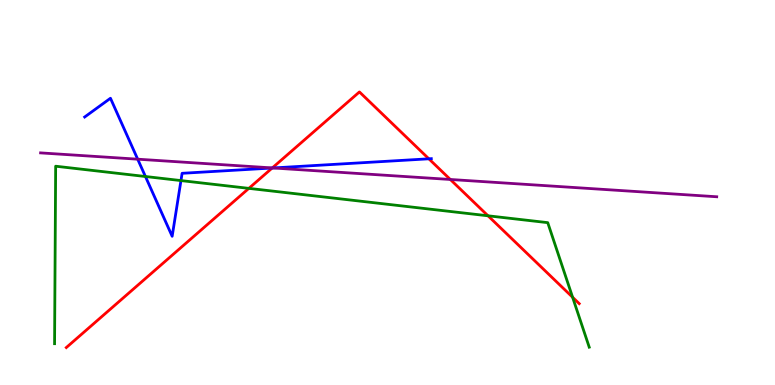[{'lines': ['blue', 'red'], 'intersections': [{'x': 3.51, 'y': 5.64}, {'x': 5.53, 'y': 5.88}]}, {'lines': ['green', 'red'], 'intersections': [{'x': 3.21, 'y': 5.11}, {'x': 6.3, 'y': 4.39}, {'x': 7.39, 'y': 2.28}]}, {'lines': ['purple', 'red'], 'intersections': [{'x': 3.51, 'y': 5.64}, {'x': 5.81, 'y': 5.34}]}, {'lines': ['blue', 'green'], 'intersections': [{'x': 1.88, 'y': 5.42}, {'x': 2.33, 'y': 5.31}]}, {'lines': ['blue', 'purple'], 'intersections': [{'x': 1.78, 'y': 5.87}, {'x': 3.52, 'y': 5.64}]}, {'lines': ['green', 'purple'], 'intersections': []}]